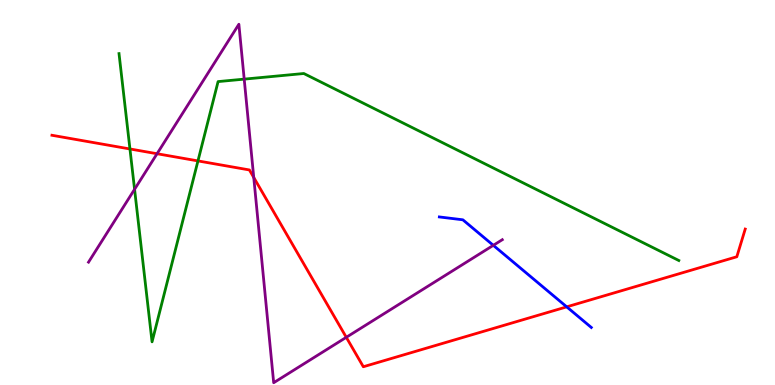[{'lines': ['blue', 'red'], 'intersections': [{'x': 7.31, 'y': 2.03}]}, {'lines': ['green', 'red'], 'intersections': [{'x': 1.68, 'y': 6.13}, {'x': 2.55, 'y': 5.82}]}, {'lines': ['purple', 'red'], 'intersections': [{'x': 2.03, 'y': 6.01}, {'x': 3.27, 'y': 5.39}, {'x': 4.47, 'y': 1.24}]}, {'lines': ['blue', 'green'], 'intersections': []}, {'lines': ['blue', 'purple'], 'intersections': [{'x': 6.37, 'y': 3.63}]}, {'lines': ['green', 'purple'], 'intersections': [{'x': 1.74, 'y': 5.08}, {'x': 3.15, 'y': 7.94}]}]